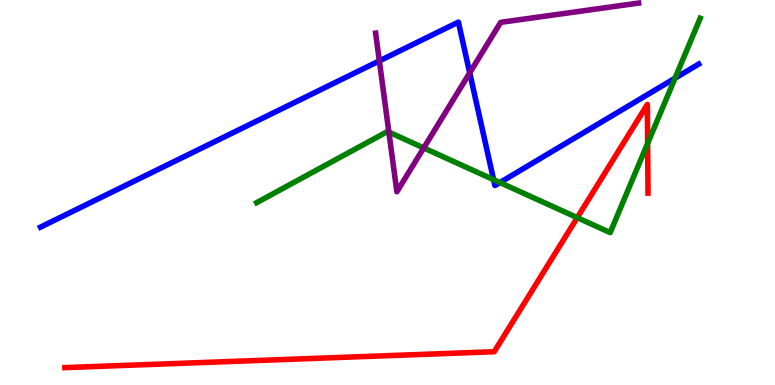[{'lines': ['blue', 'red'], 'intersections': []}, {'lines': ['green', 'red'], 'intersections': [{'x': 7.45, 'y': 4.35}, {'x': 8.36, 'y': 6.28}]}, {'lines': ['purple', 'red'], 'intersections': []}, {'lines': ['blue', 'green'], 'intersections': [{'x': 6.37, 'y': 5.33}, {'x': 6.45, 'y': 5.26}, {'x': 8.71, 'y': 7.97}]}, {'lines': ['blue', 'purple'], 'intersections': [{'x': 4.89, 'y': 8.42}, {'x': 6.06, 'y': 8.11}]}, {'lines': ['green', 'purple'], 'intersections': [{'x': 5.02, 'y': 6.57}, {'x': 5.47, 'y': 6.16}]}]